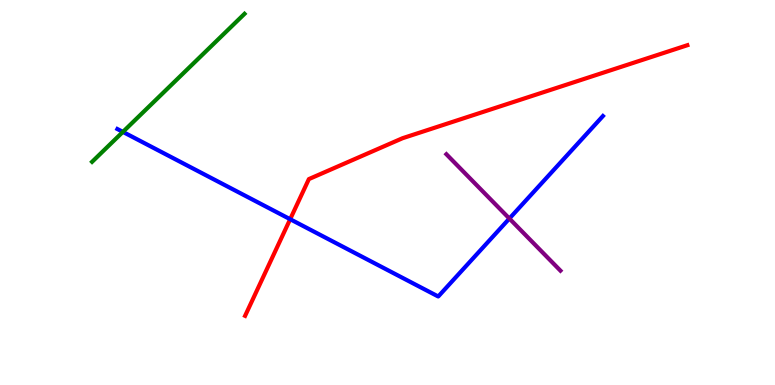[{'lines': ['blue', 'red'], 'intersections': [{'x': 3.74, 'y': 4.31}]}, {'lines': ['green', 'red'], 'intersections': []}, {'lines': ['purple', 'red'], 'intersections': []}, {'lines': ['blue', 'green'], 'intersections': [{'x': 1.59, 'y': 6.57}]}, {'lines': ['blue', 'purple'], 'intersections': [{'x': 6.57, 'y': 4.32}]}, {'lines': ['green', 'purple'], 'intersections': []}]